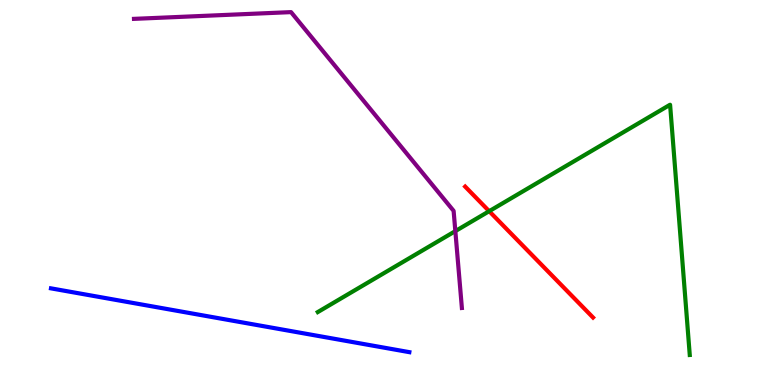[{'lines': ['blue', 'red'], 'intersections': []}, {'lines': ['green', 'red'], 'intersections': [{'x': 6.31, 'y': 4.51}]}, {'lines': ['purple', 'red'], 'intersections': []}, {'lines': ['blue', 'green'], 'intersections': []}, {'lines': ['blue', 'purple'], 'intersections': []}, {'lines': ['green', 'purple'], 'intersections': [{'x': 5.88, 'y': 4.0}]}]